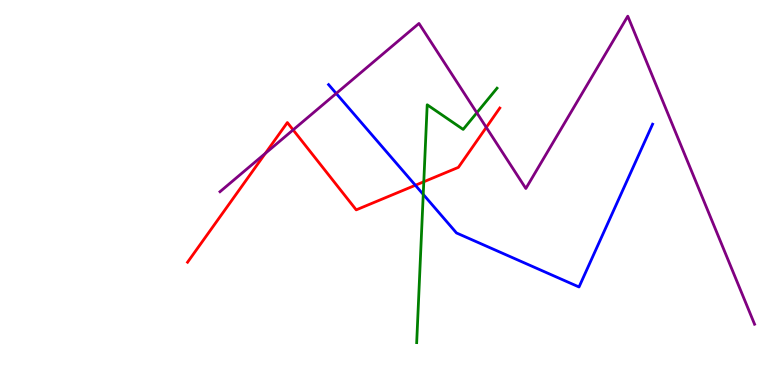[{'lines': ['blue', 'red'], 'intersections': [{'x': 5.36, 'y': 5.19}]}, {'lines': ['green', 'red'], 'intersections': [{'x': 5.47, 'y': 5.28}]}, {'lines': ['purple', 'red'], 'intersections': [{'x': 3.42, 'y': 6.02}, {'x': 3.78, 'y': 6.63}, {'x': 6.27, 'y': 6.69}]}, {'lines': ['blue', 'green'], 'intersections': [{'x': 5.46, 'y': 4.95}]}, {'lines': ['blue', 'purple'], 'intersections': [{'x': 4.34, 'y': 7.57}]}, {'lines': ['green', 'purple'], 'intersections': [{'x': 6.15, 'y': 7.07}]}]